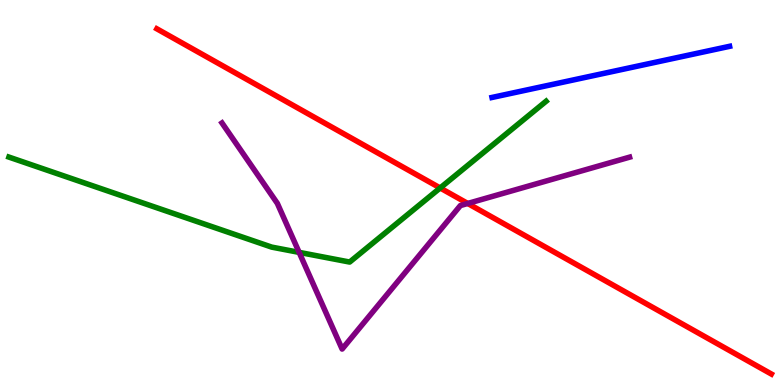[{'lines': ['blue', 'red'], 'intersections': []}, {'lines': ['green', 'red'], 'intersections': [{'x': 5.68, 'y': 5.12}]}, {'lines': ['purple', 'red'], 'intersections': [{'x': 6.04, 'y': 4.72}]}, {'lines': ['blue', 'green'], 'intersections': []}, {'lines': ['blue', 'purple'], 'intersections': []}, {'lines': ['green', 'purple'], 'intersections': [{'x': 3.86, 'y': 3.44}]}]